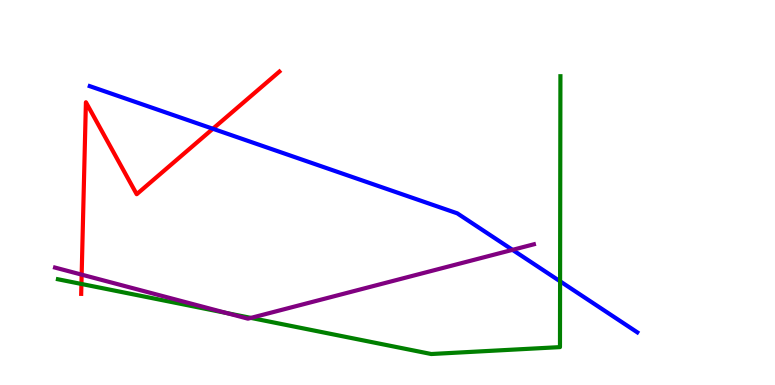[{'lines': ['blue', 'red'], 'intersections': [{'x': 2.75, 'y': 6.66}]}, {'lines': ['green', 'red'], 'intersections': [{'x': 1.05, 'y': 2.62}]}, {'lines': ['purple', 'red'], 'intersections': [{'x': 1.05, 'y': 2.87}]}, {'lines': ['blue', 'green'], 'intersections': [{'x': 7.23, 'y': 2.69}]}, {'lines': ['blue', 'purple'], 'intersections': [{'x': 6.61, 'y': 3.51}]}, {'lines': ['green', 'purple'], 'intersections': [{'x': 2.93, 'y': 1.87}, {'x': 3.24, 'y': 1.74}]}]